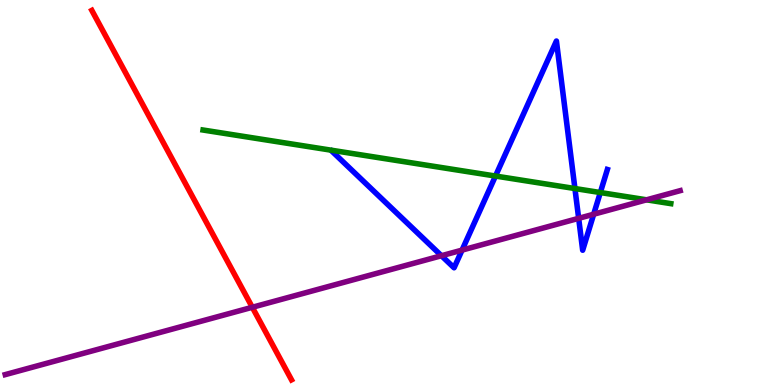[{'lines': ['blue', 'red'], 'intersections': []}, {'lines': ['green', 'red'], 'intersections': []}, {'lines': ['purple', 'red'], 'intersections': [{'x': 3.26, 'y': 2.02}]}, {'lines': ['blue', 'green'], 'intersections': [{'x': 6.39, 'y': 5.43}, {'x': 7.42, 'y': 5.1}, {'x': 7.75, 'y': 5.0}]}, {'lines': ['blue', 'purple'], 'intersections': [{'x': 5.7, 'y': 3.36}, {'x': 5.96, 'y': 3.5}, {'x': 7.47, 'y': 4.33}, {'x': 7.66, 'y': 4.44}]}, {'lines': ['green', 'purple'], 'intersections': [{'x': 8.34, 'y': 4.81}]}]